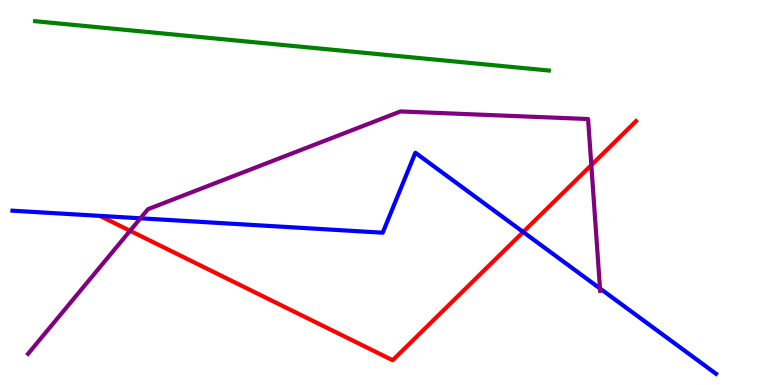[{'lines': ['blue', 'red'], 'intersections': [{'x': 6.75, 'y': 3.97}]}, {'lines': ['green', 'red'], 'intersections': []}, {'lines': ['purple', 'red'], 'intersections': [{'x': 1.68, 'y': 4.01}, {'x': 7.63, 'y': 5.71}]}, {'lines': ['blue', 'green'], 'intersections': []}, {'lines': ['blue', 'purple'], 'intersections': [{'x': 1.81, 'y': 4.33}, {'x': 7.74, 'y': 2.51}]}, {'lines': ['green', 'purple'], 'intersections': []}]